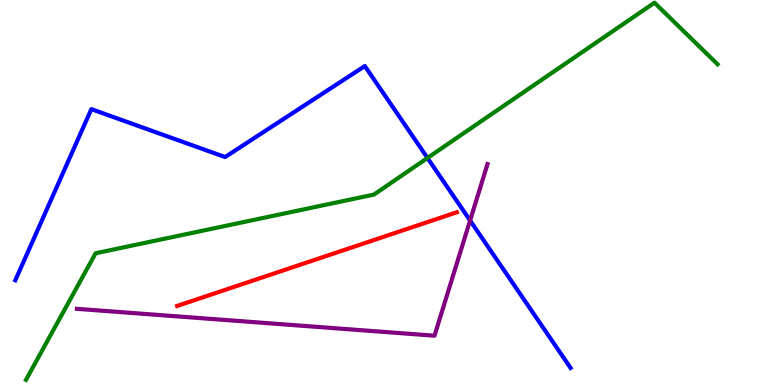[{'lines': ['blue', 'red'], 'intersections': []}, {'lines': ['green', 'red'], 'intersections': []}, {'lines': ['purple', 'red'], 'intersections': []}, {'lines': ['blue', 'green'], 'intersections': [{'x': 5.52, 'y': 5.9}]}, {'lines': ['blue', 'purple'], 'intersections': [{'x': 6.07, 'y': 4.27}]}, {'lines': ['green', 'purple'], 'intersections': []}]